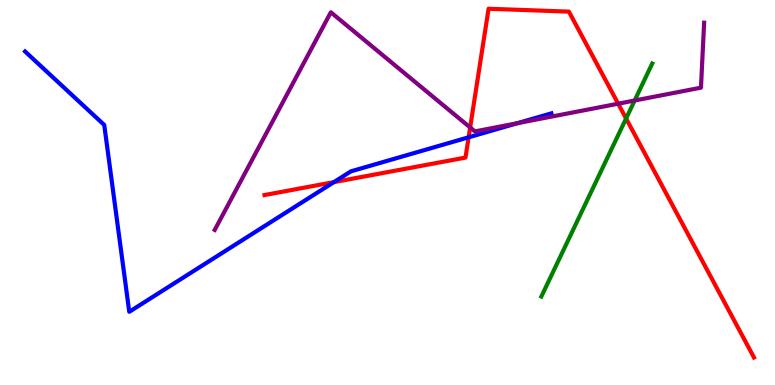[{'lines': ['blue', 'red'], 'intersections': [{'x': 4.31, 'y': 5.27}, {'x': 6.05, 'y': 6.43}]}, {'lines': ['green', 'red'], 'intersections': [{'x': 8.08, 'y': 6.92}]}, {'lines': ['purple', 'red'], 'intersections': [{'x': 6.07, 'y': 6.69}, {'x': 7.98, 'y': 7.31}]}, {'lines': ['blue', 'green'], 'intersections': []}, {'lines': ['blue', 'purple'], 'intersections': [{'x': 6.68, 'y': 6.8}]}, {'lines': ['green', 'purple'], 'intersections': [{'x': 8.19, 'y': 7.39}]}]